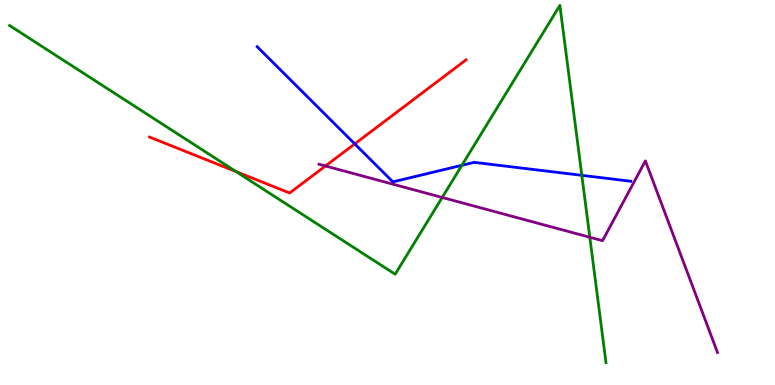[{'lines': ['blue', 'red'], 'intersections': [{'x': 4.58, 'y': 6.26}]}, {'lines': ['green', 'red'], 'intersections': [{'x': 3.05, 'y': 5.54}]}, {'lines': ['purple', 'red'], 'intersections': [{'x': 4.2, 'y': 5.69}]}, {'lines': ['blue', 'green'], 'intersections': [{'x': 5.96, 'y': 5.71}, {'x': 7.51, 'y': 5.45}]}, {'lines': ['blue', 'purple'], 'intersections': []}, {'lines': ['green', 'purple'], 'intersections': [{'x': 5.71, 'y': 4.87}, {'x': 7.61, 'y': 3.84}]}]